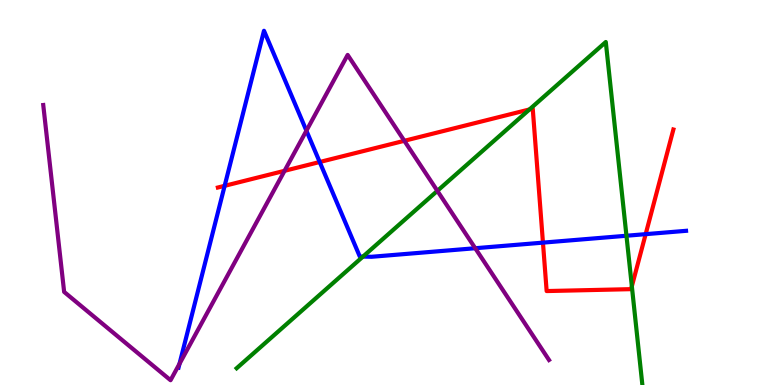[{'lines': ['blue', 'red'], 'intersections': [{'x': 2.9, 'y': 5.17}, {'x': 4.13, 'y': 5.79}, {'x': 7.01, 'y': 3.7}, {'x': 8.33, 'y': 3.92}]}, {'lines': ['green', 'red'], 'intersections': [{'x': 6.83, 'y': 7.16}, {'x': 8.15, 'y': 2.56}]}, {'lines': ['purple', 'red'], 'intersections': [{'x': 3.67, 'y': 5.56}, {'x': 5.22, 'y': 6.34}]}, {'lines': ['blue', 'green'], 'intersections': [{'x': 4.68, 'y': 3.34}, {'x': 8.08, 'y': 3.88}]}, {'lines': ['blue', 'purple'], 'intersections': [{'x': 2.32, 'y': 0.551}, {'x': 3.95, 'y': 6.61}, {'x': 6.13, 'y': 3.55}]}, {'lines': ['green', 'purple'], 'intersections': [{'x': 5.64, 'y': 5.04}]}]